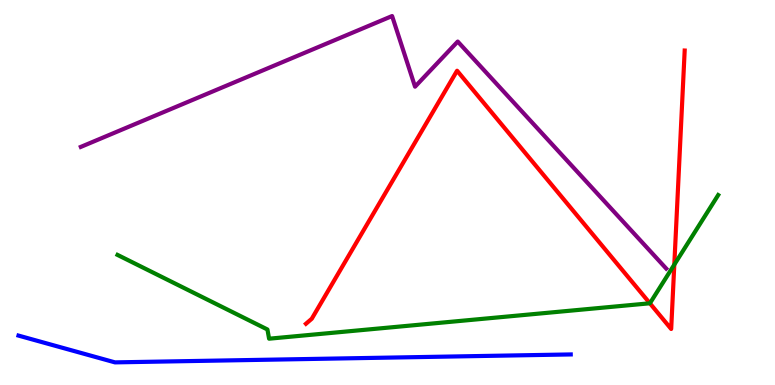[{'lines': ['blue', 'red'], 'intersections': []}, {'lines': ['green', 'red'], 'intersections': [{'x': 8.39, 'y': 2.12}, {'x': 8.7, 'y': 3.13}]}, {'lines': ['purple', 'red'], 'intersections': []}, {'lines': ['blue', 'green'], 'intersections': []}, {'lines': ['blue', 'purple'], 'intersections': []}, {'lines': ['green', 'purple'], 'intersections': []}]